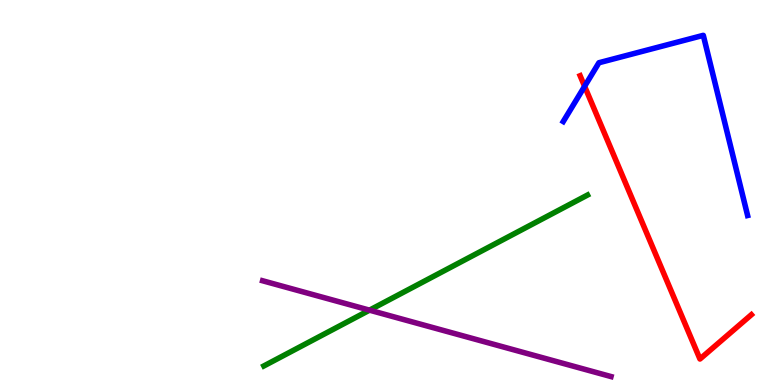[{'lines': ['blue', 'red'], 'intersections': [{'x': 7.54, 'y': 7.76}]}, {'lines': ['green', 'red'], 'intersections': []}, {'lines': ['purple', 'red'], 'intersections': []}, {'lines': ['blue', 'green'], 'intersections': []}, {'lines': ['blue', 'purple'], 'intersections': []}, {'lines': ['green', 'purple'], 'intersections': [{'x': 4.77, 'y': 1.94}]}]